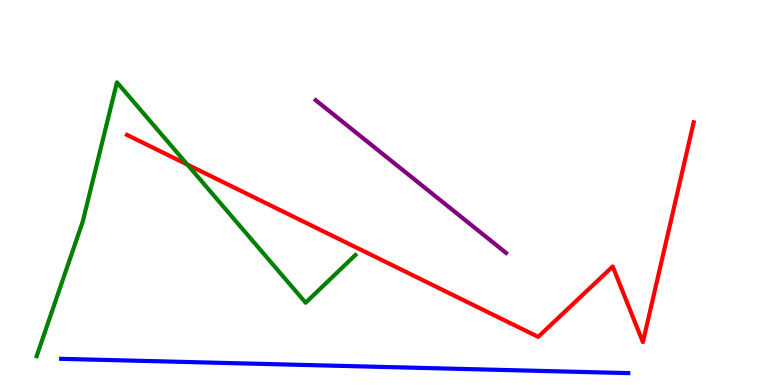[{'lines': ['blue', 'red'], 'intersections': []}, {'lines': ['green', 'red'], 'intersections': [{'x': 2.42, 'y': 5.73}]}, {'lines': ['purple', 'red'], 'intersections': []}, {'lines': ['blue', 'green'], 'intersections': []}, {'lines': ['blue', 'purple'], 'intersections': []}, {'lines': ['green', 'purple'], 'intersections': []}]